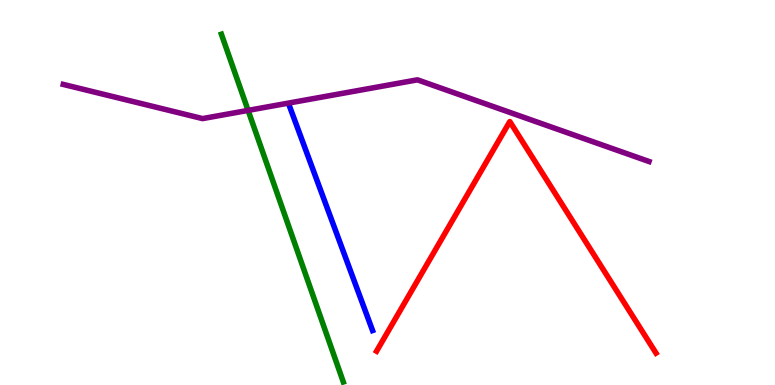[{'lines': ['blue', 'red'], 'intersections': []}, {'lines': ['green', 'red'], 'intersections': []}, {'lines': ['purple', 'red'], 'intersections': []}, {'lines': ['blue', 'green'], 'intersections': []}, {'lines': ['blue', 'purple'], 'intersections': []}, {'lines': ['green', 'purple'], 'intersections': [{'x': 3.2, 'y': 7.13}]}]